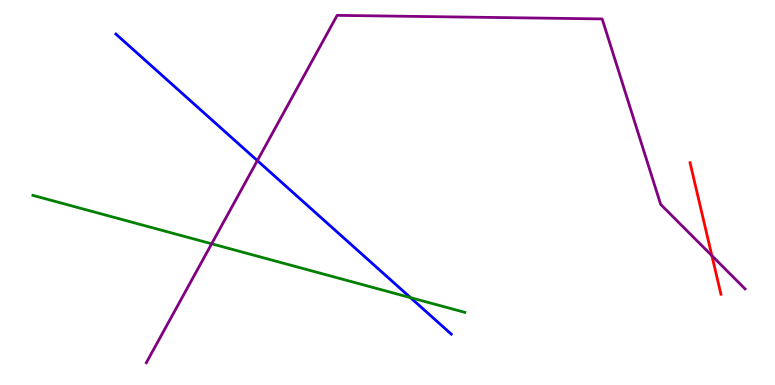[{'lines': ['blue', 'red'], 'intersections': []}, {'lines': ['green', 'red'], 'intersections': []}, {'lines': ['purple', 'red'], 'intersections': [{'x': 9.19, 'y': 3.36}]}, {'lines': ['blue', 'green'], 'intersections': [{'x': 5.3, 'y': 2.27}]}, {'lines': ['blue', 'purple'], 'intersections': [{'x': 3.32, 'y': 5.83}]}, {'lines': ['green', 'purple'], 'intersections': [{'x': 2.73, 'y': 3.67}]}]